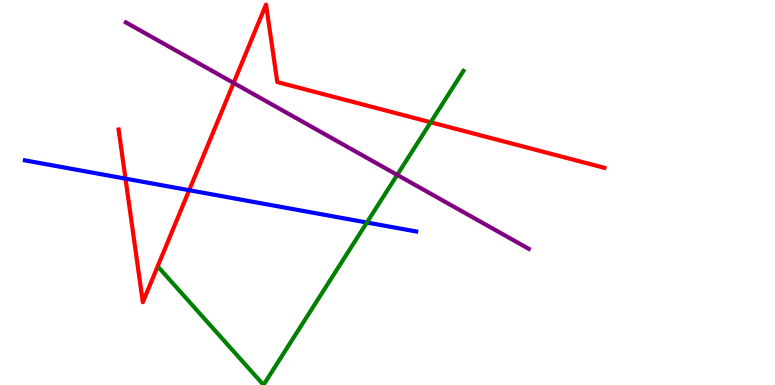[{'lines': ['blue', 'red'], 'intersections': [{'x': 1.62, 'y': 5.36}, {'x': 2.44, 'y': 5.06}]}, {'lines': ['green', 'red'], 'intersections': [{'x': 5.56, 'y': 6.82}]}, {'lines': ['purple', 'red'], 'intersections': [{'x': 3.01, 'y': 7.85}]}, {'lines': ['blue', 'green'], 'intersections': [{'x': 4.73, 'y': 4.22}]}, {'lines': ['blue', 'purple'], 'intersections': []}, {'lines': ['green', 'purple'], 'intersections': [{'x': 5.13, 'y': 5.46}]}]